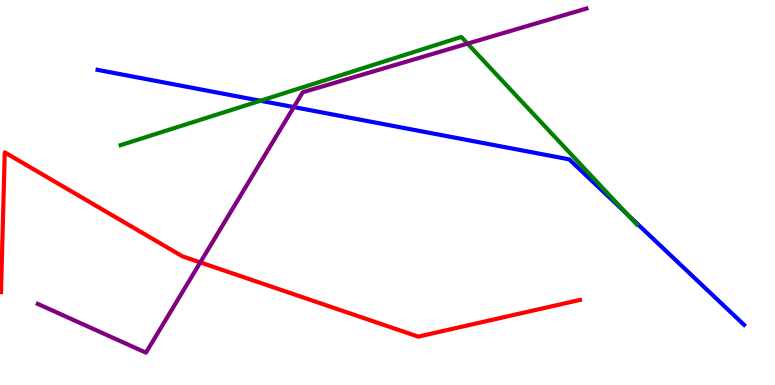[{'lines': ['blue', 'red'], 'intersections': []}, {'lines': ['green', 'red'], 'intersections': []}, {'lines': ['purple', 'red'], 'intersections': [{'x': 2.58, 'y': 3.18}]}, {'lines': ['blue', 'green'], 'intersections': [{'x': 3.36, 'y': 7.38}, {'x': 8.09, 'y': 4.43}]}, {'lines': ['blue', 'purple'], 'intersections': [{'x': 3.79, 'y': 7.22}]}, {'lines': ['green', 'purple'], 'intersections': [{'x': 6.03, 'y': 8.87}]}]